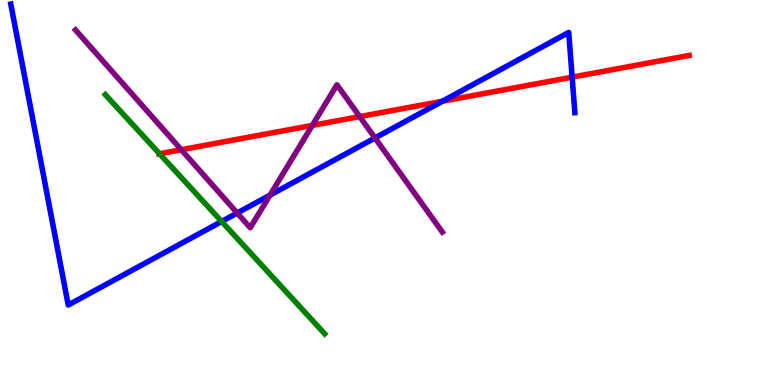[{'lines': ['blue', 'red'], 'intersections': [{'x': 5.71, 'y': 7.37}, {'x': 7.38, 'y': 8.0}]}, {'lines': ['green', 'red'], 'intersections': [{'x': 2.06, 'y': 6.01}]}, {'lines': ['purple', 'red'], 'intersections': [{'x': 2.34, 'y': 6.11}, {'x': 4.03, 'y': 6.74}, {'x': 4.64, 'y': 6.97}]}, {'lines': ['blue', 'green'], 'intersections': [{'x': 2.86, 'y': 4.25}]}, {'lines': ['blue', 'purple'], 'intersections': [{'x': 3.06, 'y': 4.47}, {'x': 3.48, 'y': 4.93}, {'x': 4.84, 'y': 6.42}]}, {'lines': ['green', 'purple'], 'intersections': []}]